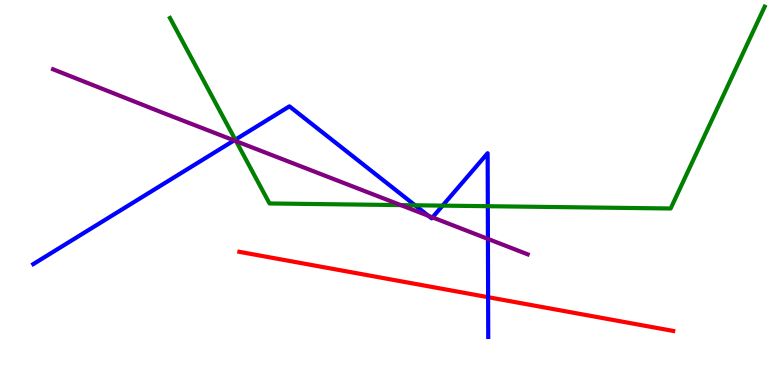[{'lines': ['blue', 'red'], 'intersections': [{'x': 6.3, 'y': 2.28}]}, {'lines': ['green', 'red'], 'intersections': []}, {'lines': ['purple', 'red'], 'intersections': []}, {'lines': ['blue', 'green'], 'intersections': [{'x': 3.04, 'y': 6.37}, {'x': 5.36, 'y': 4.67}, {'x': 5.71, 'y': 4.66}, {'x': 6.29, 'y': 4.64}]}, {'lines': ['blue', 'purple'], 'intersections': [{'x': 3.02, 'y': 6.35}, {'x': 5.53, 'y': 4.39}, {'x': 5.58, 'y': 4.35}, {'x': 6.3, 'y': 3.79}]}, {'lines': ['green', 'purple'], 'intersections': [{'x': 3.05, 'y': 6.33}, {'x': 5.17, 'y': 4.67}]}]